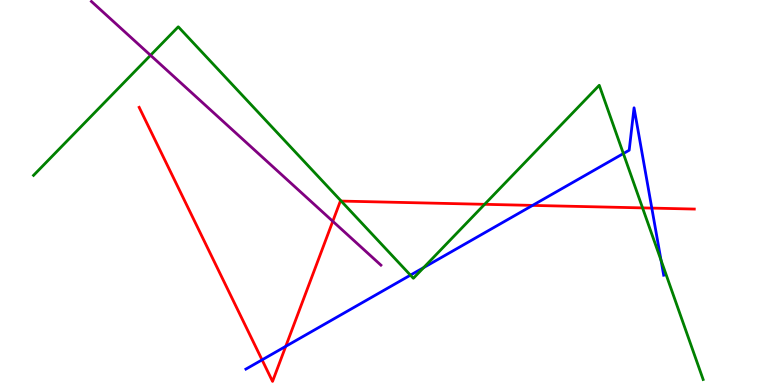[{'lines': ['blue', 'red'], 'intersections': [{'x': 3.38, 'y': 0.653}, {'x': 3.69, 'y': 1.0}, {'x': 6.87, 'y': 4.66}, {'x': 8.41, 'y': 4.59}]}, {'lines': ['green', 'red'], 'intersections': [{'x': 4.4, 'y': 4.78}, {'x': 6.25, 'y': 4.69}, {'x': 8.29, 'y': 4.6}]}, {'lines': ['purple', 'red'], 'intersections': [{'x': 4.29, 'y': 4.25}]}, {'lines': ['blue', 'green'], 'intersections': [{'x': 5.3, 'y': 2.85}, {'x': 5.47, 'y': 3.05}, {'x': 8.04, 'y': 6.01}, {'x': 8.53, 'y': 3.24}]}, {'lines': ['blue', 'purple'], 'intersections': []}, {'lines': ['green', 'purple'], 'intersections': [{'x': 1.94, 'y': 8.56}]}]